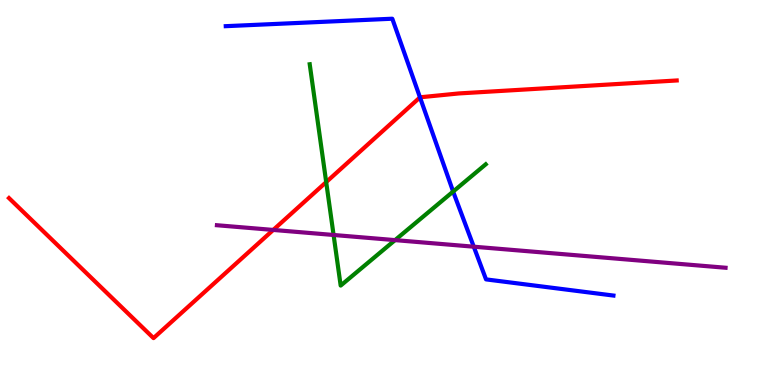[{'lines': ['blue', 'red'], 'intersections': [{'x': 5.42, 'y': 7.47}]}, {'lines': ['green', 'red'], 'intersections': [{'x': 4.21, 'y': 5.27}]}, {'lines': ['purple', 'red'], 'intersections': [{'x': 3.53, 'y': 4.03}]}, {'lines': ['blue', 'green'], 'intersections': [{'x': 5.85, 'y': 5.02}]}, {'lines': ['blue', 'purple'], 'intersections': [{'x': 6.11, 'y': 3.59}]}, {'lines': ['green', 'purple'], 'intersections': [{'x': 4.3, 'y': 3.9}, {'x': 5.1, 'y': 3.76}]}]